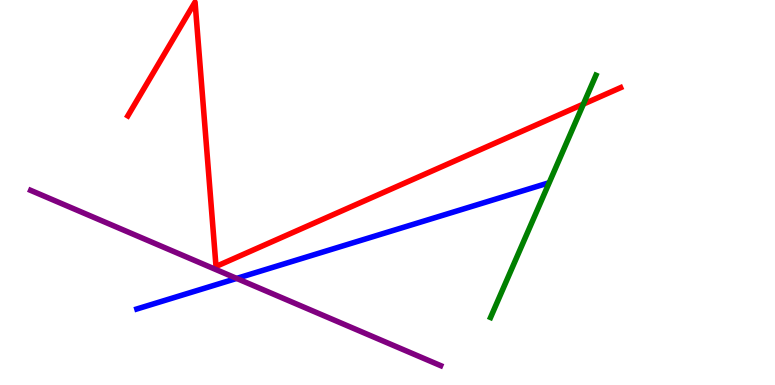[{'lines': ['blue', 'red'], 'intersections': []}, {'lines': ['green', 'red'], 'intersections': [{'x': 7.53, 'y': 7.3}]}, {'lines': ['purple', 'red'], 'intersections': []}, {'lines': ['blue', 'green'], 'intersections': []}, {'lines': ['blue', 'purple'], 'intersections': [{'x': 3.05, 'y': 2.77}]}, {'lines': ['green', 'purple'], 'intersections': []}]